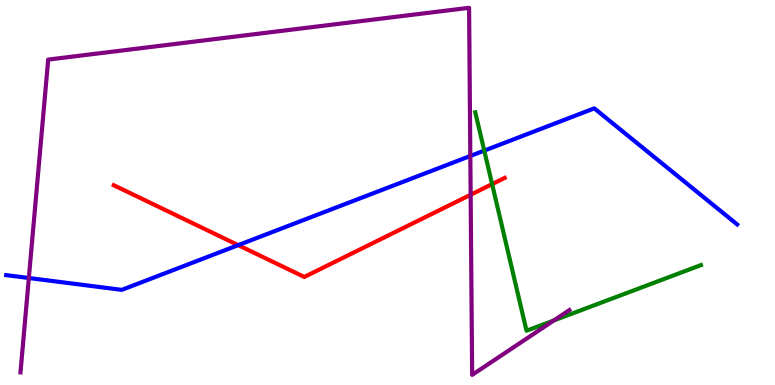[{'lines': ['blue', 'red'], 'intersections': [{'x': 3.07, 'y': 3.63}]}, {'lines': ['green', 'red'], 'intersections': [{'x': 6.35, 'y': 5.22}]}, {'lines': ['purple', 'red'], 'intersections': [{'x': 6.07, 'y': 4.94}]}, {'lines': ['blue', 'green'], 'intersections': [{'x': 6.25, 'y': 6.09}]}, {'lines': ['blue', 'purple'], 'intersections': [{'x': 0.372, 'y': 2.78}, {'x': 6.07, 'y': 5.95}]}, {'lines': ['green', 'purple'], 'intersections': [{'x': 7.15, 'y': 1.68}]}]